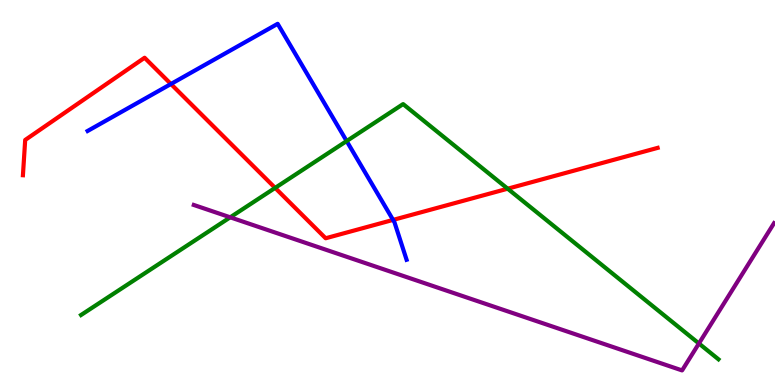[{'lines': ['blue', 'red'], 'intersections': [{'x': 2.21, 'y': 7.82}, {'x': 5.07, 'y': 4.29}]}, {'lines': ['green', 'red'], 'intersections': [{'x': 3.55, 'y': 5.12}, {'x': 6.55, 'y': 5.1}]}, {'lines': ['purple', 'red'], 'intersections': []}, {'lines': ['blue', 'green'], 'intersections': [{'x': 4.47, 'y': 6.34}]}, {'lines': ['blue', 'purple'], 'intersections': []}, {'lines': ['green', 'purple'], 'intersections': [{'x': 2.97, 'y': 4.36}, {'x': 9.02, 'y': 1.08}]}]